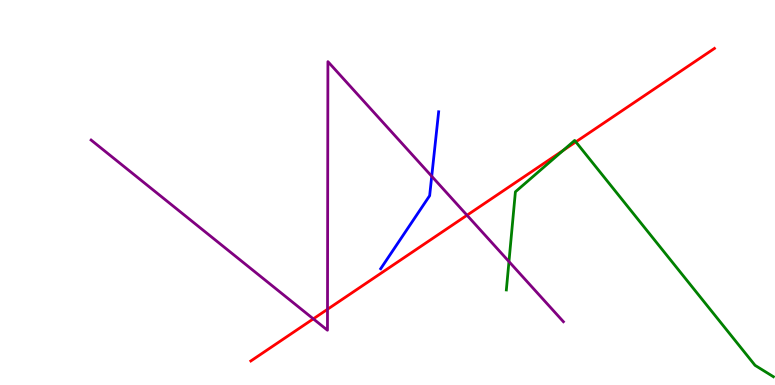[{'lines': ['blue', 'red'], 'intersections': []}, {'lines': ['green', 'red'], 'intersections': [{'x': 7.27, 'y': 6.09}, {'x': 7.43, 'y': 6.31}]}, {'lines': ['purple', 'red'], 'intersections': [{'x': 4.04, 'y': 1.72}, {'x': 4.23, 'y': 1.97}, {'x': 6.03, 'y': 4.41}]}, {'lines': ['blue', 'green'], 'intersections': []}, {'lines': ['blue', 'purple'], 'intersections': [{'x': 5.57, 'y': 5.42}]}, {'lines': ['green', 'purple'], 'intersections': [{'x': 6.57, 'y': 3.21}]}]